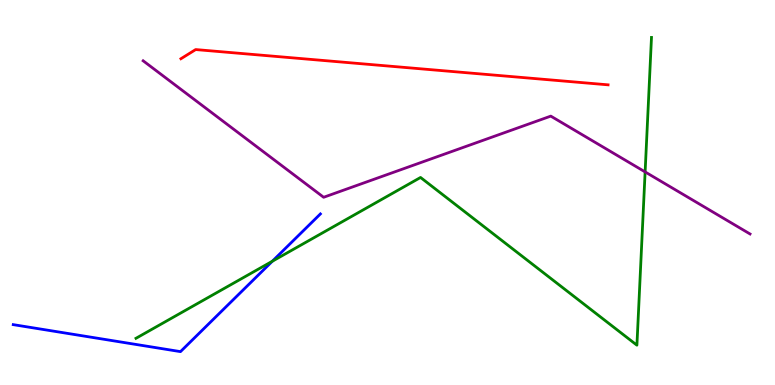[{'lines': ['blue', 'red'], 'intersections': []}, {'lines': ['green', 'red'], 'intersections': []}, {'lines': ['purple', 'red'], 'intersections': []}, {'lines': ['blue', 'green'], 'intersections': [{'x': 3.51, 'y': 3.21}]}, {'lines': ['blue', 'purple'], 'intersections': []}, {'lines': ['green', 'purple'], 'intersections': [{'x': 8.32, 'y': 5.53}]}]